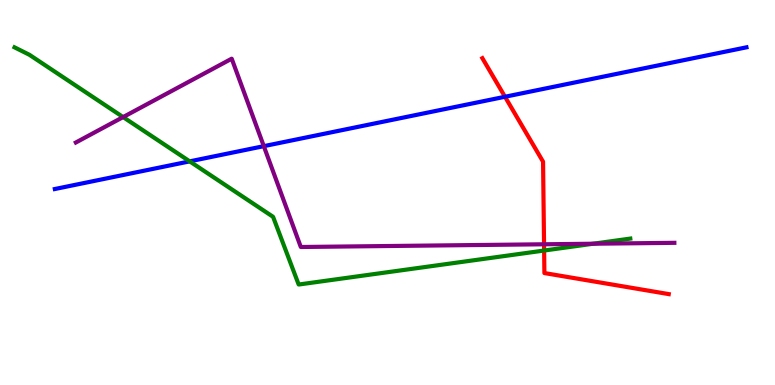[{'lines': ['blue', 'red'], 'intersections': [{'x': 6.52, 'y': 7.49}]}, {'lines': ['green', 'red'], 'intersections': [{'x': 7.02, 'y': 3.49}]}, {'lines': ['purple', 'red'], 'intersections': [{'x': 7.02, 'y': 3.66}]}, {'lines': ['blue', 'green'], 'intersections': [{'x': 2.45, 'y': 5.81}]}, {'lines': ['blue', 'purple'], 'intersections': [{'x': 3.4, 'y': 6.2}]}, {'lines': ['green', 'purple'], 'intersections': [{'x': 1.59, 'y': 6.96}, {'x': 7.65, 'y': 3.67}]}]